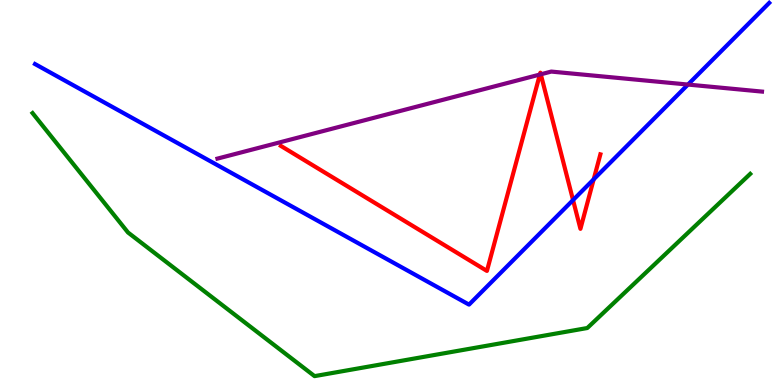[{'lines': ['blue', 'red'], 'intersections': [{'x': 7.39, 'y': 4.8}, {'x': 7.66, 'y': 5.34}]}, {'lines': ['green', 'red'], 'intersections': []}, {'lines': ['purple', 'red'], 'intersections': [{'x': 6.97, 'y': 8.06}, {'x': 6.98, 'y': 8.07}]}, {'lines': ['blue', 'green'], 'intersections': []}, {'lines': ['blue', 'purple'], 'intersections': [{'x': 8.88, 'y': 7.8}]}, {'lines': ['green', 'purple'], 'intersections': []}]